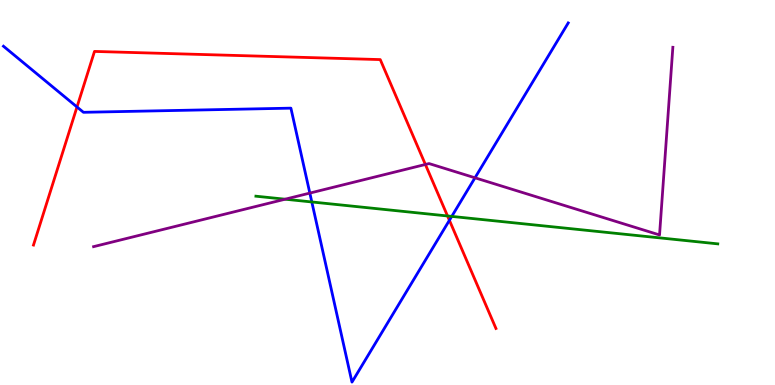[{'lines': ['blue', 'red'], 'intersections': [{'x': 0.994, 'y': 7.22}, {'x': 5.8, 'y': 4.28}]}, {'lines': ['green', 'red'], 'intersections': [{'x': 5.77, 'y': 4.39}]}, {'lines': ['purple', 'red'], 'intersections': [{'x': 5.49, 'y': 5.73}]}, {'lines': ['blue', 'green'], 'intersections': [{'x': 4.02, 'y': 4.75}, {'x': 5.83, 'y': 4.38}]}, {'lines': ['blue', 'purple'], 'intersections': [{'x': 4.0, 'y': 4.98}, {'x': 6.13, 'y': 5.38}]}, {'lines': ['green', 'purple'], 'intersections': [{'x': 3.68, 'y': 4.83}]}]